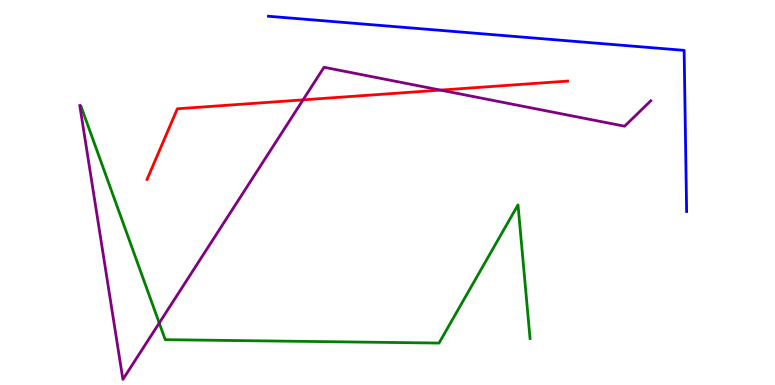[{'lines': ['blue', 'red'], 'intersections': []}, {'lines': ['green', 'red'], 'intersections': []}, {'lines': ['purple', 'red'], 'intersections': [{'x': 3.91, 'y': 7.41}, {'x': 5.68, 'y': 7.66}]}, {'lines': ['blue', 'green'], 'intersections': []}, {'lines': ['blue', 'purple'], 'intersections': []}, {'lines': ['green', 'purple'], 'intersections': [{'x': 2.05, 'y': 1.61}]}]